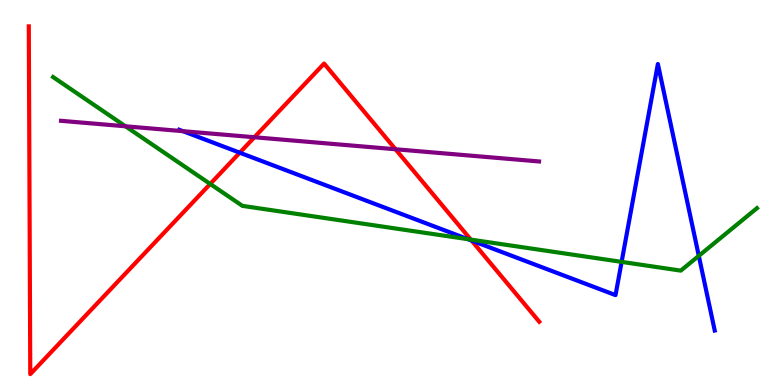[{'lines': ['blue', 'red'], 'intersections': [{'x': 3.09, 'y': 6.03}, {'x': 6.09, 'y': 3.75}]}, {'lines': ['green', 'red'], 'intersections': [{'x': 2.71, 'y': 5.22}, {'x': 6.07, 'y': 3.78}]}, {'lines': ['purple', 'red'], 'intersections': [{'x': 3.28, 'y': 6.43}, {'x': 5.1, 'y': 6.12}]}, {'lines': ['blue', 'green'], 'intersections': [{'x': 6.04, 'y': 3.79}, {'x': 8.02, 'y': 3.2}, {'x': 9.02, 'y': 3.35}]}, {'lines': ['blue', 'purple'], 'intersections': [{'x': 2.36, 'y': 6.59}]}, {'lines': ['green', 'purple'], 'intersections': [{'x': 1.62, 'y': 6.72}]}]